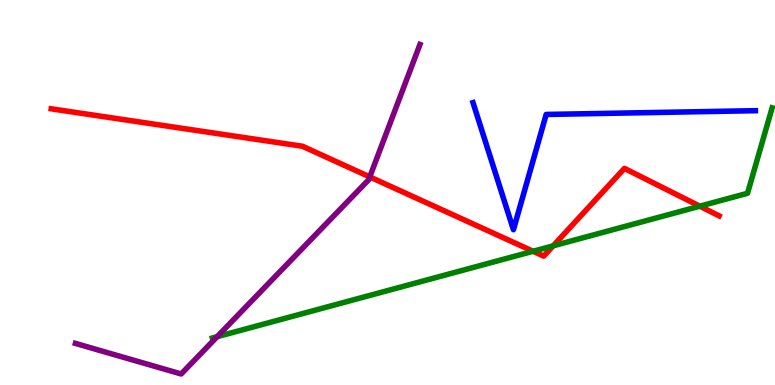[{'lines': ['blue', 'red'], 'intersections': []}, {'lines': ['green', 'red'], 'intersections': [{'x': 6.88, 'y': 3.47}, {'x': 7.14, 'y': 3.61}, {'x': 9.03, 'y': 4.64}]}, {'lines': ['purple', 'red'], 'intersections': [{'x': 4.77, 'y': 5.41}]}, {'lines': ['blue', 'green'], 'intersections': []}, {'lines': ['blue', 'purple'], 'intersections': []}, {'lines': ['green', 'purple'], 'intersections': [{'x': 2.8, 'y': 1.25}]}]